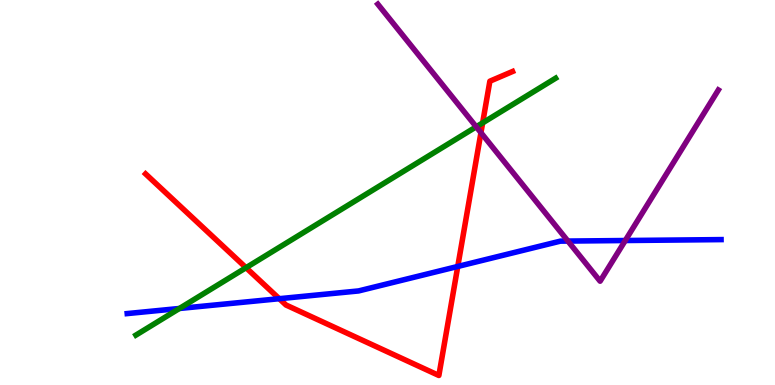[{'lines': ['blue', 'red'], 'intersections': [{'x': 3.6, 'y': 2.24}, {'x': 5.91, 'y': 3.08}]}, {'lines': ['green', 'red'], 'intersections': [{'x': 3.17, 'y': 3.05}, {'x': 6.23, 'y': 6.81}]}, {'lines': ['purple', 'red'], 'intersections': [{'x': 6.21, 'y': 6.55}]}, {'lines': ['blue', 'green'], 'intersections': [{'x': 2.32, 'y': 1.99}]}, {'lines': ['blue', 'purple'], 'intersections': [{'x': 7.33, 'y': 3.74}, {'x': 8.07, 'y': 3.75}]}, {'lines': ['green', 'purple'], 'intersections': [{'x': 6.14, 'y': 6.71}]}]